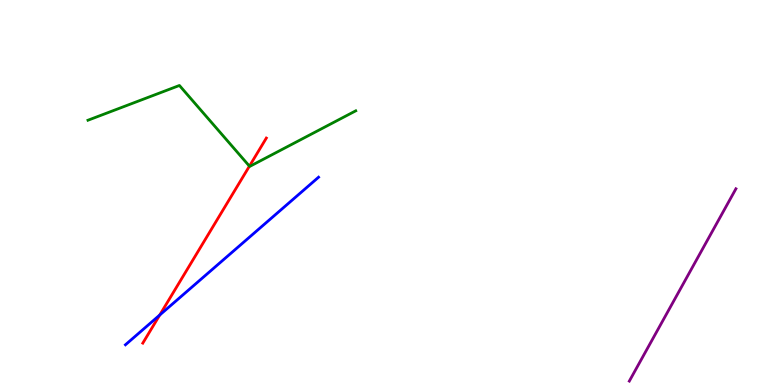[{'lines': ['blue', 'red'], 'intersections': [{'x': 2.06, 'y': 1.82}]}, {'lines': ['green', 'red'], 'intersections': [{'x': 3.22, 'y': 5.68}]}, {'lines': ['purple', 'red'], 'intersections': []}, {'lines': ['blue', 'green'], 'intersections': []}, {'lines': ['blue', 'purple'], 'intersections': []}, {'lines': ['green', 'purple'], 'intersections': []}]